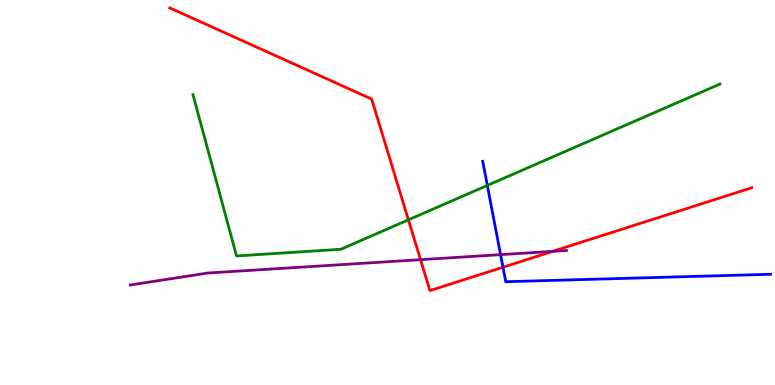[{'lines': ['blue', 'red'], 'intersections': [{'x': 6.49, 'y': 3.06}]}, {'lines': ['green', 'red'], 'intersections': [{'x': 5.27, 'y': 4.29}]}, {'lines': ['purple', 'red'], 'intersections': [{'x': 5.43, 'y': 3.26}, {'x': 7.13, 'y': 3.47}]}, {'lines': ['blue', 'green'], 'intersections': [{'x': 6.29, 'y': 5.18}]}, {'lines': ['blue', 'purple'], 'intersections': [{'x': 6.46, 'y': 3.39}]}, {'lines': ['green', 'purple'], 'intersections': []}]